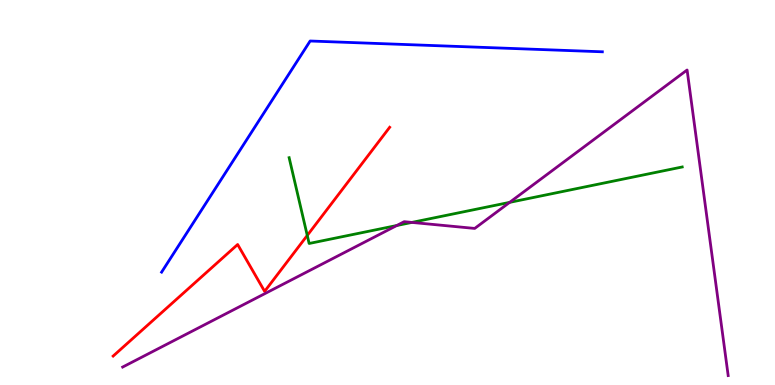[{'lines': ['blue', 'red'], 'intersections': []}, {'lines': ['green', 'red'], 'intersections': [{'x': 3.96, 'y': 3.88}]}, {'lines': ['purple', 'red'], 'intersections': []}, {'lines': ['blue', 'green'], 'intersections': []}, {'lines': ['blue', 'purple'], 'intersections': []}, {'lines': ['green', 'purple'], 'intersections': [{'x': 5.12, 'y': 4.14}, {'x': 5.31, 'y': 4.22}, {'x': 6.58, 'y': 4.74}]}]